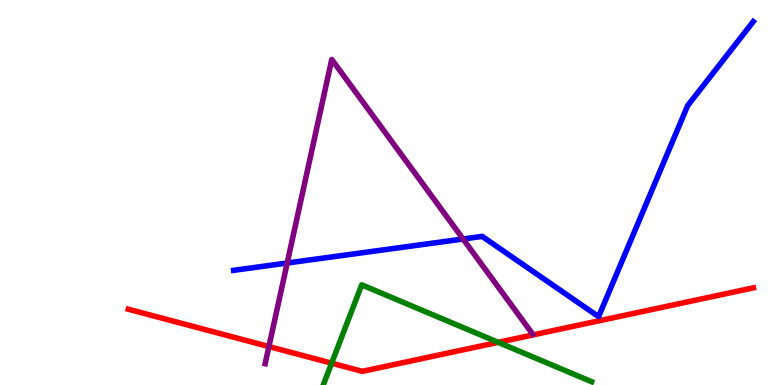[{'lines': ['blue', 'red'], 'intersections': []}, {'lines': ['green', 'red'], 'intersections': [{'x': 4.28, 'y': 0.567}, {'x': 6.43, 'y': 1.11}]}, {'lines': ['purple', 'red'], 'intersections': [{'x': 3.47, 'y': 0.999}]}, {'lines': ['blue', 'green'], 'intersections': []}, {'lines': ['blue', 'purple'], 'intersections': [{'x': 3.71, 'y': 3.17}, {'x': 5.98, 'y': 3.79}]}, {'lines': ['green', 'purple'], 'intersections': []}]